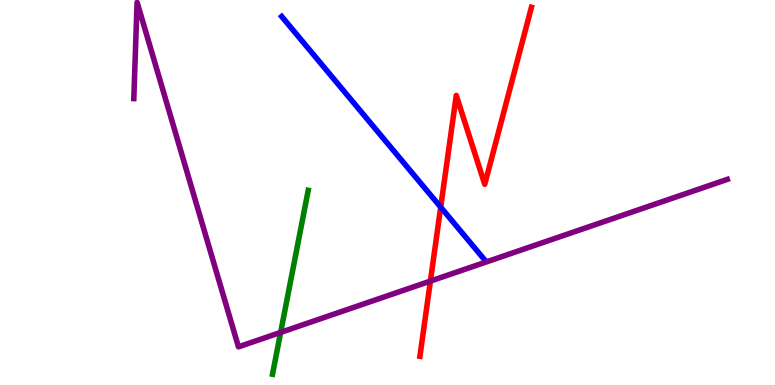[{'lines': ['blue', 'red'], 'intersections': [{'x': 5.69, 'y': 4.62}]}, {'lines': ['green', 'red'], 'intersections': []}, {'lines': ['purple', 'red'], 'intersections': [{'x': 5.55, 'y': 2.7}]}, {'lines': ['blue', 'green'], 'intersections': []}, {'lines': ['blue', 'purple'], 'intersections': []}, {'lines': ['green', 'purple'], 'intersections': [{'x': 3.62, 'y': 1.37}]}]